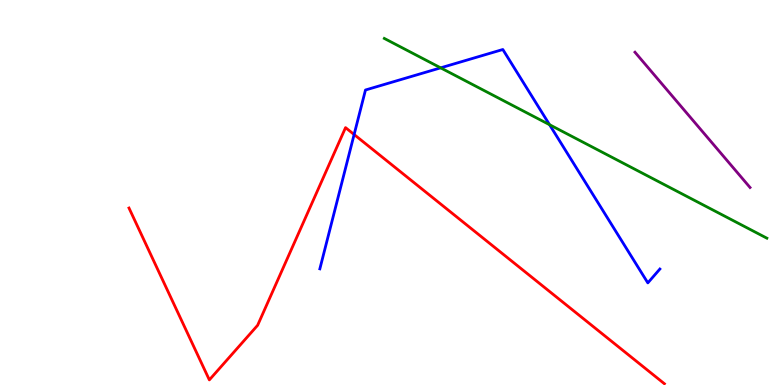[{'lines': ['blue', 'red'], 'intersections': [{'x': 4.57, 'y': 6.51}]}, {'lines': ['green', 'red'], 'intersections': []}, {'lines': ['purple', 'red'], 'intersections': []}, {'lines': ['blue', 'green'], 'intersections': [{'x': 5.69, 'y': 8.24}, {'x': 7.09, 'y': 6.76}]}, {'lines': ['blue', 'purple'], 'intersections': []}, {'lines': ['green', 'purple'], 'intersections': []}]